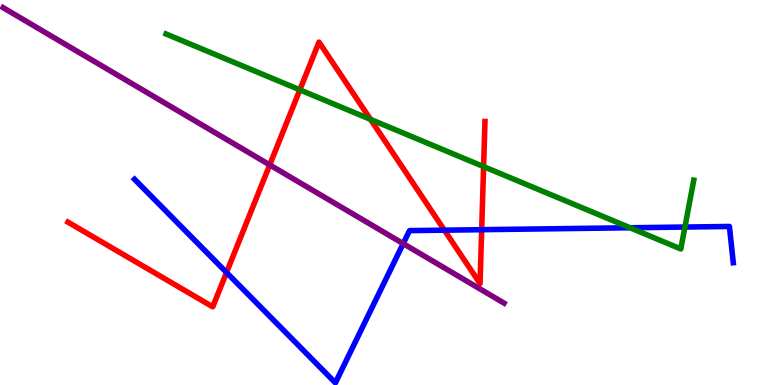[{'lines': ['blue', 'red'], 'intersections': [{'x': 2.92, 'y': 2.92}, {'x': 5.73, 'y': 4.02}, {'x': 6.22, 'y': 4.03}]}, {'lines': ['green', 'red'], 'intersections': [{'x': 3.87, 'y': 7.67}, {'x': 4.78, 'y': 6.9}, {'x': 6.24, 'y': 5.67}]}, {'lines': ['purple', 'red'], 'intersections': [{'x': 3.48, 'y': 5.72}]}, {'lines': ['blue', 'green'], 'intersections': [{'x': 8.13, 'y': 4.08}, {'x': 8.84, 'y': 4.1}]}, {'lines': ['blue', 'purple'], 'intersections': [{'x': 5.2, 'y': 3.67}]}, {'lines': ['green', 'purple'], 'intersections': []}]